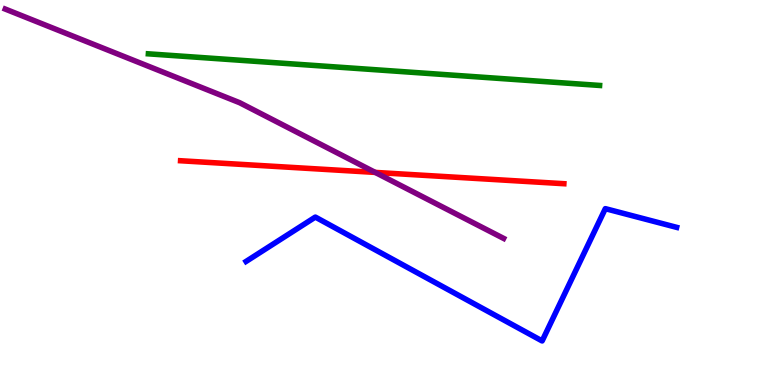[{'lines': ['blue', 'red'], 'intersections': []}, {'lines': ['green', 'red'], 'intersections': []}, {'lines': ['purple', 'red'], 'intersections': [{'x': 4.84, 'y': 5.52}]}, {'lines': ['blue', 'green'], 'intersections': []}, {'lines': ['blue', 'purple'], 'intersections': []}, {'lines': ['green', 'purple'], 'intersections': []}]